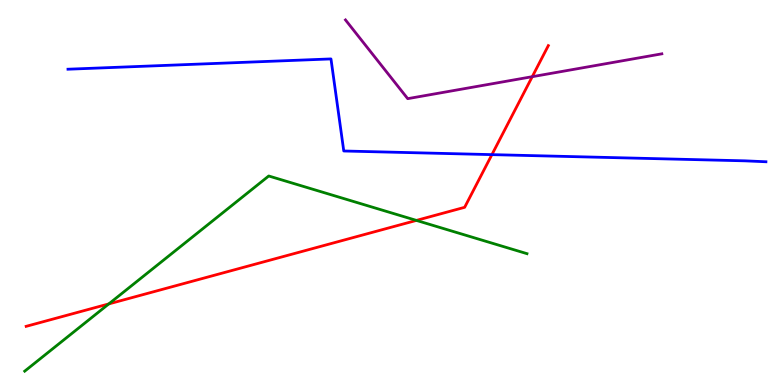[{'lines': ['blue', 'red'], 'intersections': [{'x': 6.35, 'y': 5.98}]}, {'lines': ['green', 'red'], 'intersections': [{'x': 1.4, 'y': 2.11}, {'x': 5.37, 'y': 4.28}]}, {'lines': ['purple', 'red'], 'intersections': [{'x': 6.87, 'y': 8.01}]}, {'lines': ['blue', 'green'], 'intersections': []}, {'lines': ['blue', 'purple'], 'intersections': []}, {'lines': ['green', 'purple'], 'intersections': []}]